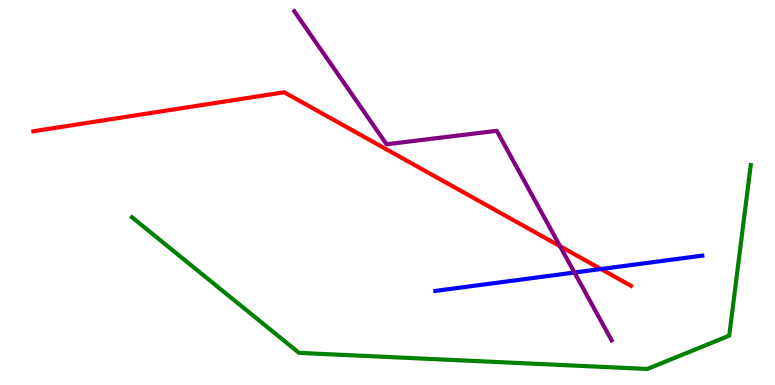[{'lines': ['blue', 'red'], 'intersections': [{'x': 7.75, 'y': 3.01}]}, {'lines': ['green', 'red'], 'intersections': []}, {'lines': ['purple', 'red'], 'intersections': [{'x': 7.23, 'y': 3.61}]}, {'lines': ['blue', 'green'], 'intersections': []}, {'lines': ['blue', 'purple'], 'intersections': [{'x': 7.41, 'y': 2.92}]}, {'lines': ['green', 'purple'], 'intersections': []}]